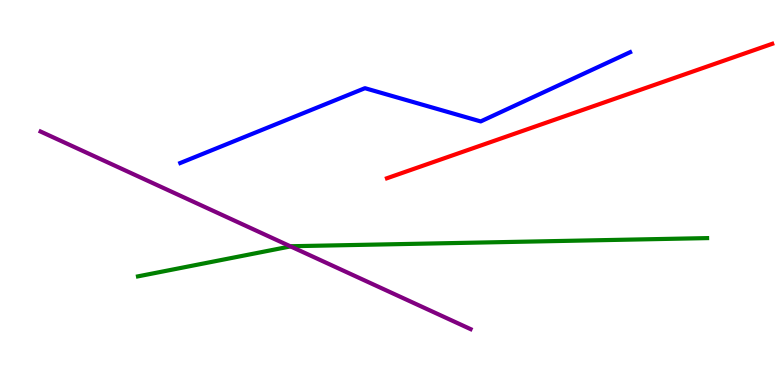[{'lines': ['blue', 'red'], 'intersections': []}, {'lines': ['green', 'red'], 'intersections': []}, {'lines': ['purple', 'red'], 'intersections': []}, {'lines': ['blue', 'green'], 'intersections': []}, {'lines': ['blue', 'purple'], 'intersections': []}, {'lines': ['green', 'purple'], 'intersections': [{'x': 3.75, 'y': 3.6}]}]